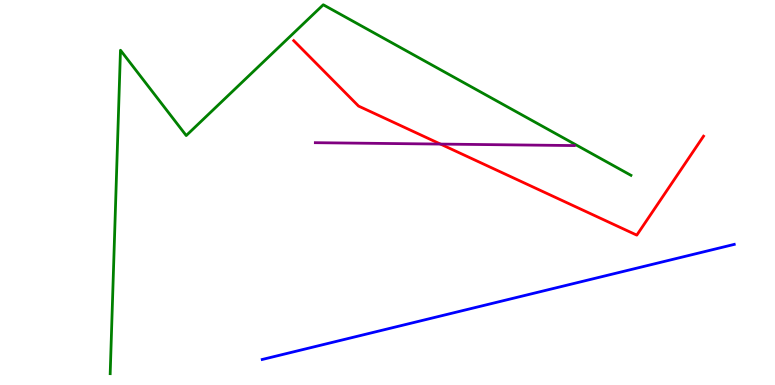[{'lines': ['blue', 'red'], 'intersections': []}, {'lines': ['green', 'red'], 'intersections': []}, {'lines': ['purple', 'red'], 'intersections': [{'x': 5.68, 'y': 6.26}]}, {'lines': ['blue', 'green'], 'intersections': []}, {'lines': ['blue', 'purple'], 'intersections': []}, {'lines': ['green', 'purple'], 'intersections': []}]